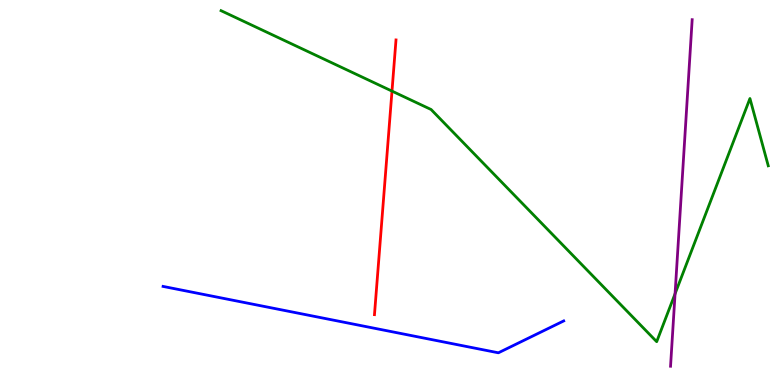[{'lines': ['blue', 'red'], 'intersections': []}, {'lines': ['green', 'red'], 'intersections': [{'x': 5.06, 'y': 7.63}]}, {'lines': ['purple', 'red'], 'intersections': []}, {'lines': ['blue', 'green'], 'intersections': []}, {'lines': ['blue', 'purple'], 'intersections': []}, {'lines': ['green', 'purple'], 'intersections': [{'x': 8.71, 'y': 2.37}]}]